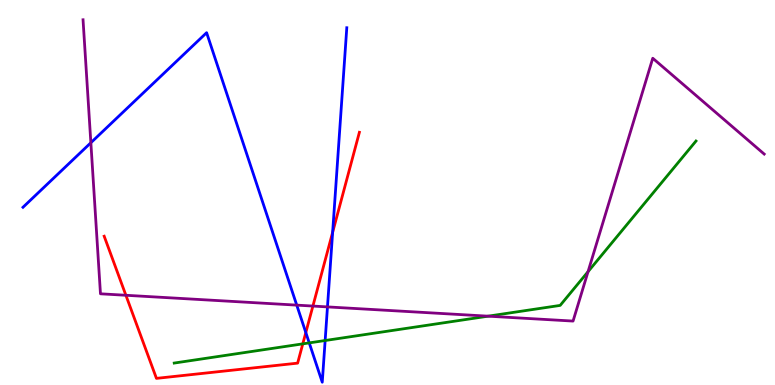[{'lines': ['blue', 'red'], 'intersections': [{'x': 3.95, 'y': 1.36}, {'x': 4.29, 'y': 3.97}]}, {'lines': ['green', 'red'], 'intersections': [{'x': 3.91, 'y': 1.07}]}, {'lines': ['purple', 'red'], 'intersections': [{'x': 1.62, 'y': 2.33}, {'x': 4.04, 'y': 2.05}]}, {'lines': ['blue', 'green'], 'intersections': [{'x': 3.99, 'y': 1.09}, {'x': 4.2, 'y': 1.16}]}, {'lines': ['blue', 'purple'], 'intersections': [{'x': 1.17, 'y': 6.29}, {'x': 3.83, 'y': 2.07}, {'x': 4.23, 'y': 2.03}]}, {'lines': ['green', 'purple'], 'intersections': [{'x': 6.3, 'y': 1.79}, {'x': 7.59, 'y': 2.94}]}]